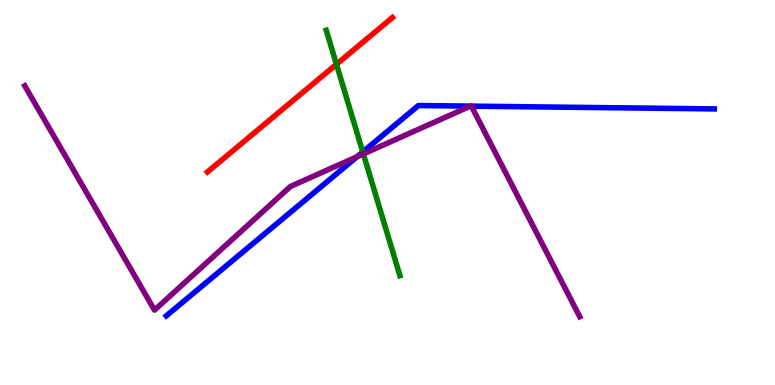[{'lines': ['blue', 'red'], 'intersections': []}, {'lines': ['green', 'red'], 'intersections': [{'x': 4.34, 'y': 8.33}]}, {'lines': ['purple', 'red'], 'intersections': []}, {'lines': ['blue', 'green'], 'intersections': [{'x': 4.68, 'y': 6.05}]}, {'lines': ['blue', 'purple'], 'intersections': [{'x': 4.61, 'y': 5.93}, {'x': 6.07, 'y': 7.24}, {'x': 6.08, 'y': 7.24}]}, {'lines': ['green', 'purple'], 'intersections': [{'x': 4.69, 'y': 6.0}]}]